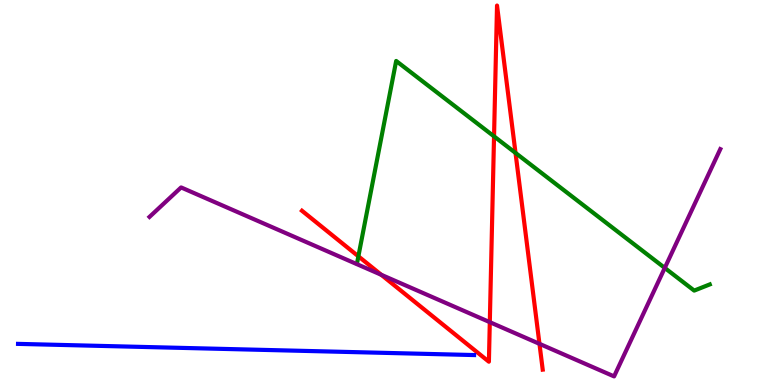[{'lines': ['blue', 'red'], 'intersections': []}, {'lines': ['green', 'red'], 'intersections': [{'x': 4.62, 'y': 3.34}, {'x': 6.37, 'y': 6.46}, {'x': 6.65, 'y': 6.03}]}, {'lines': ['purple', 'red'], 'intersections': [{'x': 4.92, 'y': 2.86}, {'x': 6.32, 'y': 1.63}, {'x': 6.96, 'y': 1.07}]}, {'lines': ['blue', 'green'], 'intersections': []}, {'lines': ['blue', 'purple'], 'intersections': []}, {'lines': ['green', 'purple'], 'intersections': [{'x': 8.58, 'y': 3.04}]}]